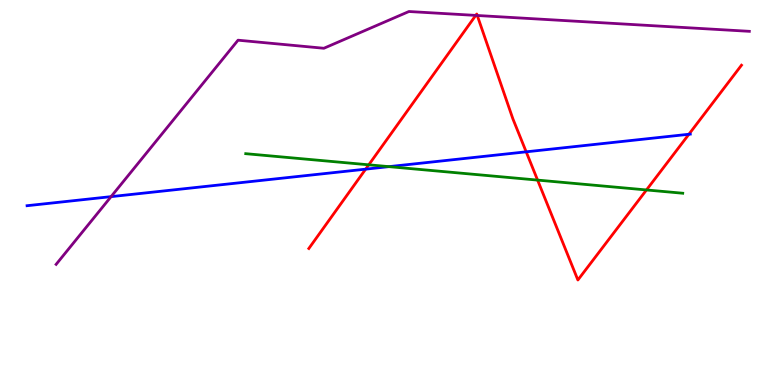[{'lines': ['blue', 'red'], 'intersections': [{'x': 4.72, 'y': 5.61}, {'x': 6.79, 'y': 6.06}, {'x': 8.89, 'y': 6.51}]}, {'lines': ['green', 'red'], 'intersections': [{'x': 4.76, 'y': 5.72}, {'x': 6.94, 'y': 5.32}, {'x': 8.34, 'y': 5.07}]}, {'lines': ['purple', 'red'], 'intersections': [{'x': 6.14, 'y': 9.6}, {'x': 6.16, 'y': 9.6}]}, {'lines': ['blue', 'green'], 'intersections': [{'x': 5.02, 'y': 5.67}]}, {'lines': ['blue', 'purple'], 'intersections': [{'x': 1.43, 'y': 4.89}]}, {'lines': ['green', 'purple'], 'intersections': []}]